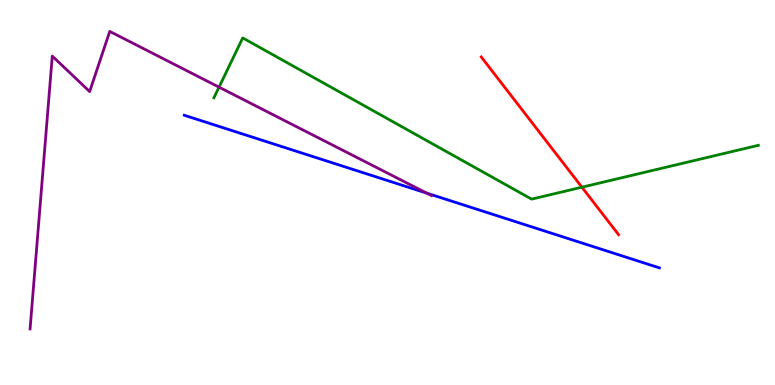[{'lines': ['blue', 'red'], 'intersections': []}, {'lines': ['green', 'red'], 'intersections': [{'x': 7.51, 'y': 5.14}]}, {'lines': ['purple', 'red'], 'intersections': []}, {'lines': ['blue', 'green'], 'intersections': []}, {'lines': ['blue', 'purple'], 'intersections': [{'x': 5.51, 'y': 4.98}]}, {'lines': ['green', 'purple'], 'intersections': [{'x': 2.83, 'y': 7.74}]}]